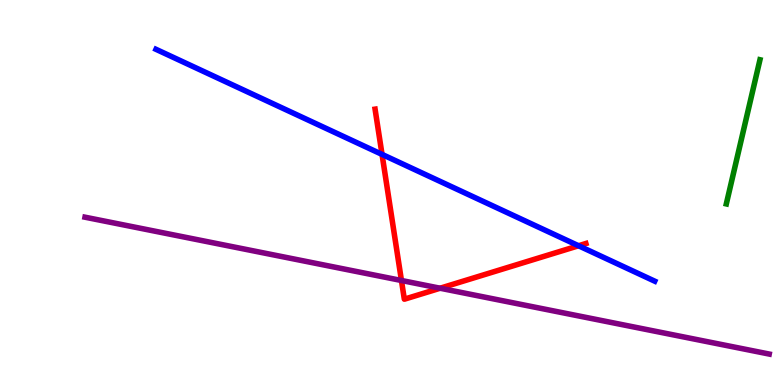[{'lines': ['blue', 'red'], 'intersections': [{'x': 4.93, 'y': 5.99}, {'x': 7.47, 'y': 3.62}]}, {'lines': ['green', 'red'], 'intersections': []}, {'lines': ['purple', 'red'], 'intersections': [{'x': 5.18, 'y': 2.71}, {'x': 5.68, 'y': 2.51}]}, {'lines': ['blue', 'green'], 'intersections': []}, {'lines': ['blue', 'purple'], 'intersections': []}, {'lines': ['green', 'purple'], 'intersections': []}]